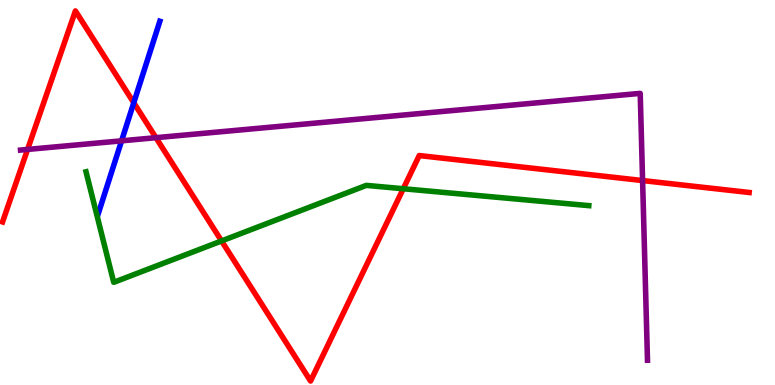[{'lines': ['blue', 'red'], 'intersections': [{'x': 1.73, 'y': 7.33}]}, {'lines': ['green', 'red'], 'intersections': [{'x': 2.86, 'y': 3.74}, {'x': 5.2, 'y': 5.1}]}, {'lines': ['purple', 'red'], 'intersections': [{'x': 0.356, 'y': 6.12}, {'x': 2.01, 'y': 6.42}, {'x': 8.29, 'y': 5.31}]}, {'lines': ['blue', 'green'], 'intersections': []}, {'lines': ['blue', 'purple'], 'intersections': [{'x': 1.57, 'y': 6.34}]}, {'lines': ['green', 'purple'], 'intersections': []}]